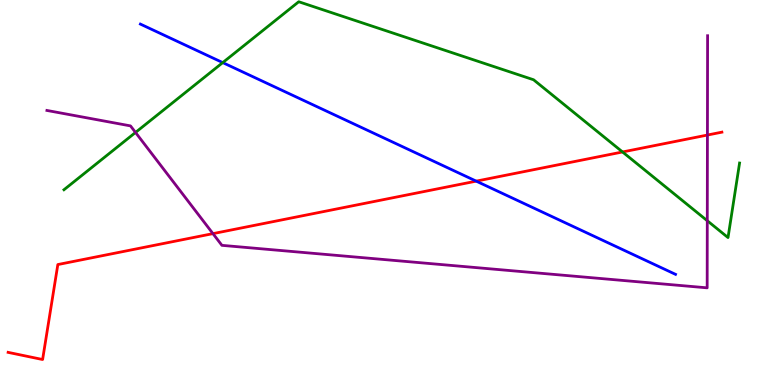[{'lines': ['blue', 'red'], 'intersections': [{'x': 6.14, 'y': 5.3}]}, {'lines': ['green', 'red'], 'intersections': [{'x': 8.03, 'y': 6.05}]}, {'lines': ['purple', 'red'], 'intersections': [{'x': 2.75, 'y': 3.93}, {'x': 9.13, 'y': 6.49}]}, {'lines': ['blue', 'green'], 'intersections': [{'x': 2.87, 'y': 8.37}]}, {'lines': ['blue', 'purple'], 'intersections': []}, {'lines': ['green', 'purple'], 'intersections': [{'x': 1.75, 'y': 6.56}, {'x': 9.13, 'y': 4.27}]}]